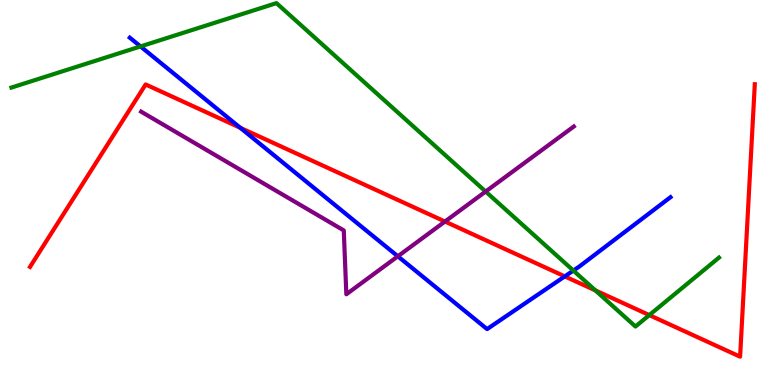[{'lines': ['blue', 'red'], 'intersections': [{'x': 3.1, 'y': 6.68}, {'x': 7.29, 'y': 2.82}]}, {'lines': ['green', 'red'], 'intersections': [{'x': 7.68, 'y': 2.46}, {'x': 8.38, 'y': 1.82}]}, {'lines': ['purple', 'red'], 'intersections': [{'x': 5.74, 'y': 4.25}]}, {'lines': ['blue', 'green'], 'intersections': [{'x': 1.81, 'y': 8.79}, {'x': 7.4, 'y': 2.97}]}, {'lines': ['blue', 'purple'], 'intersections': [{'x': 5.13, 'y': 3.34}]}, {'lines': ['green', 'purple'], 'intersections': [{'x': 6.27, 'y': 5.02}]}]